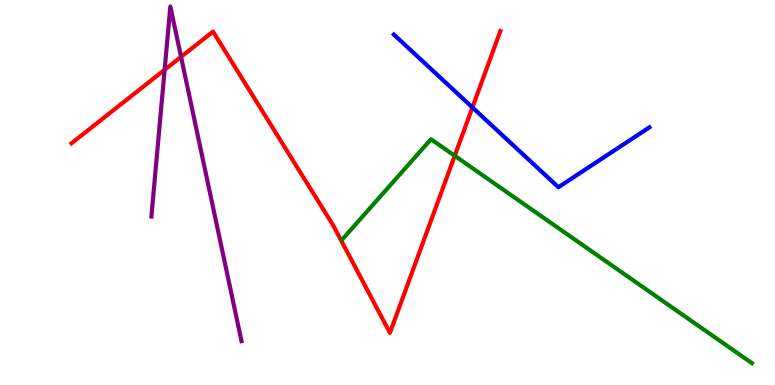[{'lines': ['blue', 'red'], 'intersections': [{'x': 6.1, 'y': 7.21}]}, {'lines': ['green', 'red'], 'intersections': [{'x': 5.87, 'y': 5.95}]}, {'lines': ['purple', 'red'], 'intersections': [{'x': 2.12, 'y': 8.19}, {'x': 2.34, 'y': 8.52}]}, {'lines': ['blue', 'green'], 'intersections': []}, {'lines': ['blue', 'purple'], 'intersections': []}, {'lines': ['green', 'purple'], 'intersections': []}]